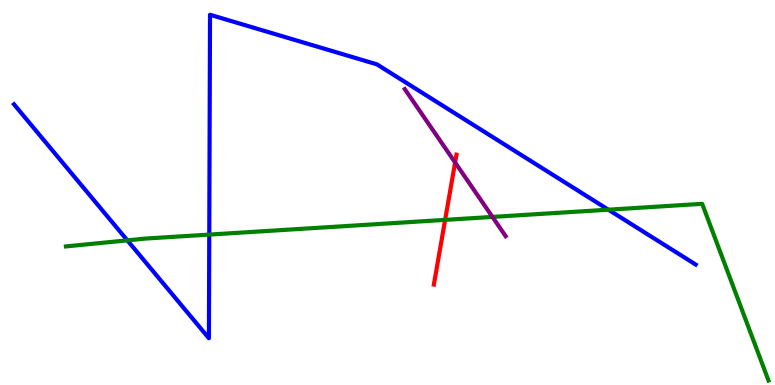[{'lines': ['blue', 'red'], 'intersections': []}, {'lines': ['green', 'red'], 'intersections': [{'x': 5.74, 'y': 4.29}]}, {'lines': ['purple', 'red'], 'intersections': [{'x': 5.87, 'y': 5.78}]}, {'lines': ['blue', 'green'], 'intersections': [{'x': 1.64, 'y': 3.76}, {'x': 2.7, 'y': 3.91}, {'x': 7.85, 'y': 4.55}]}, {'lines': ['blue', 'purple'], 'intersections': []}, {'lines': ['green', 'purple'], 'intersections': [{'x': 6.35, 'y': 4.37}]}]